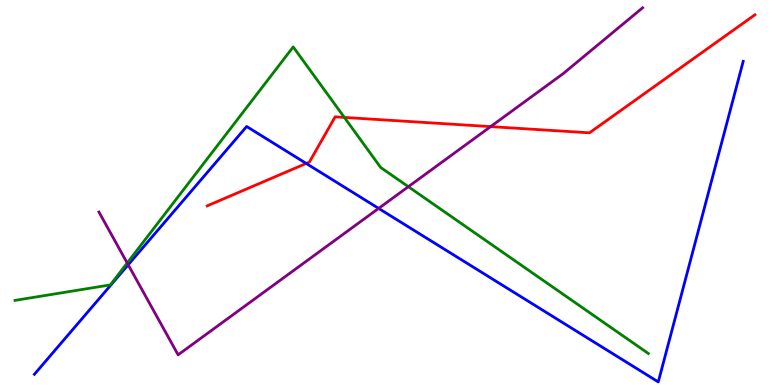[{'lines': ['blue', 'red'], 'intersections': [{'x': 3.95, 'y': 5.75}]}, {'lines': ['green', 'red'], 'intersections': [{'x': 4.44, 'y': 6.95}]}, {'lines': ['purple', 'red'], 'intersections': [{'x': 6.33, 'y': 6.71}]}, {'lines': ['blue', 'green'], 'intersections': []}, {'lines': ['blue', 'purple'], 'intersections': [{'x': 1.65, 'y': 3.12}, {'x': 4.89, 'y': 4.59}]}, {'lines': ['green', 'purple'], 'intersections': [{'x': 1.64, 'y': 3.17}, {'x': 5.27, 'y': 5.15}]}]